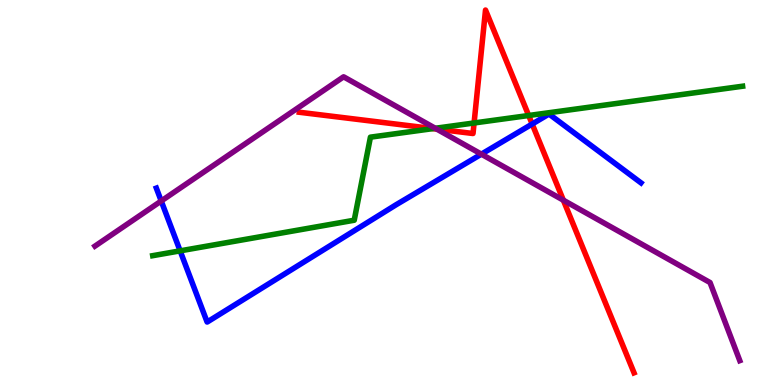[{'lines': ['blue', 'red'], 'intersections': [{'x': 6.87, 'y': 6.78}]}, {'lines': ['green', 'red'], 'intersections': [{'x': 5.59, 'y': 6.66}, {'x': 6.12, 'y': 6.81}, {'x': 6.82, 'y': 7.0}]}, {'lines': ['purple', 'red'], 'intersections': [{'x': 5.63, 'y': 6.65}, {'x': 7.27, 'y': 4.8}]}, {'lines': ['blue', 'green'], 'intersections': [{'x': 2.32, 'y': 3.48}]}, {'lines': ['blue', 'purple'], 'intersections': [{'x': 2.08, 'y': 4.78}, {'x': 6.21, 'y': 6.0}]}, {'lines': ['green', 'purple'], 'intersections': [{'x': 5.62, 'y': 6.67}]}]